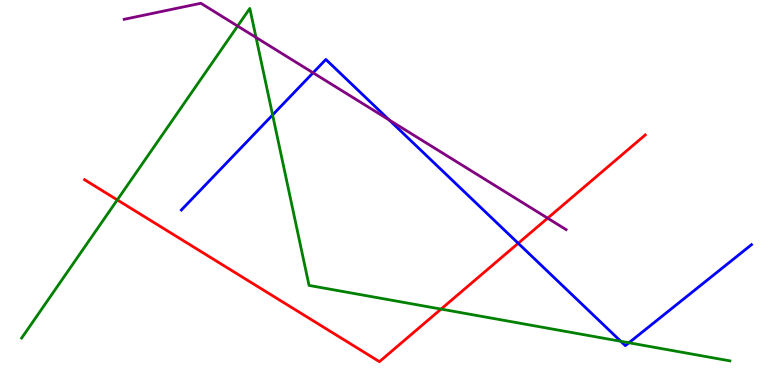[{'lines': ['blue', 'red'], 'intersections': [{'x': 6.69, 'y': 3.68}]}, {'lines': ['green', 'red'], 'intersections': [{'x': 1.51, 'y': 4.81}, {'x': 5.69, 'y': 1.97}]}, {'lines': ['purple', 'red'], 'intersections': [{'x': 7.07, 'y': 4.33}]}, {'lines': ['blue', 'green'], 'intersections': [{'x': 3.52, 'y': 7.01}, {'x': 8.01, 'y': 1.13}, {'x': 8.12, 'y': 1.1}]}, {'lines': ['blue', 'purple'], 'intersections': [{'x': 4.04, 'y': 8.11}, {'x': 5.02, 'y': 6.88}]}, {'lines': ['green', 'purple'], 'intersections': [{'x': 3.07, 'y': 9.32}, {'x': 3.3, 'y': 9.03}]}]